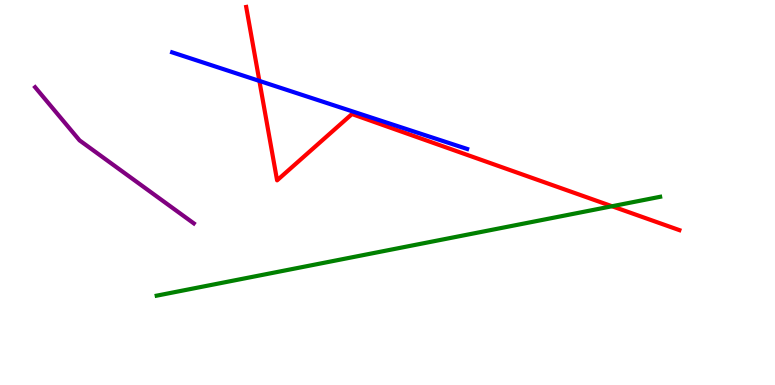[{'lines': ['blue', 'red'], 'intersections': [{'x': 3.35, 'y': 7.9}]}, {'lines': ['green', 'red'], 'intersections': [{'x': 7.9, 'y': 4.64}]}, {'lines': ['purple', 'red'], 'intersections': []}, {'lines': ['blue', 'green'], 'intersections': []}, {'lines': ['blue', 'purple'], 'intersections': []}, {'lines': ['green', 'purple'], 'intersections': []}]